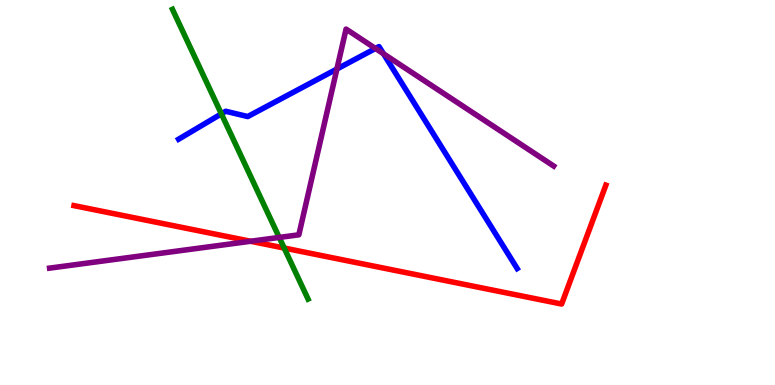[{'lines': ['blue', 'red'], 'intersections': []}, {'lines': ['green', 'red'], 'intersections': [{'x': 3.67, 'y': 3.56}]}, {'lines': ['purple', 'red'], 'intersections': [{'x': 3.23, 'y': 3.73}]}, {'lines': ['blue', 'green'], 'intersections': [{'x': 2.86, 'y': 7.04}]}, {'lines': ['blue', 'purple'], 'intersections': [{'x': 4.35, 'y': 8.21}, {'x': 4.84, 'y': 8.74}, {'x': 4.95, 'y': 8.6}]}, {'lines': ['green', 'purple'], 'intersections': [{'x': 3.6, 'y': 3.83}]}]